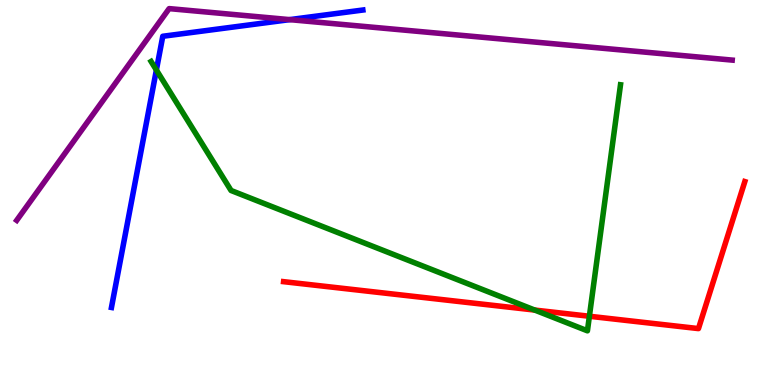[{'lines': ['blue', 'red'], 'intersections': []}, {'lines': ['green', 'red'], 'intersections': [{'x': 6.9, 'y': 1.95}, {'x': 7.61, 'y': 1.79}]}, {'lines': ['purple', 'red'], 'intersections': []}, {'lines': ['blue', 'green'], 'intersections': [{'x': 2.02, 'y': 8.18}]}, {'lines': ['blue', 'purple'], 'intersections': [{'x': 3.74, 'y': 9.49}]}, {'lines': ['green', 'purple'], 'intersections': []}]